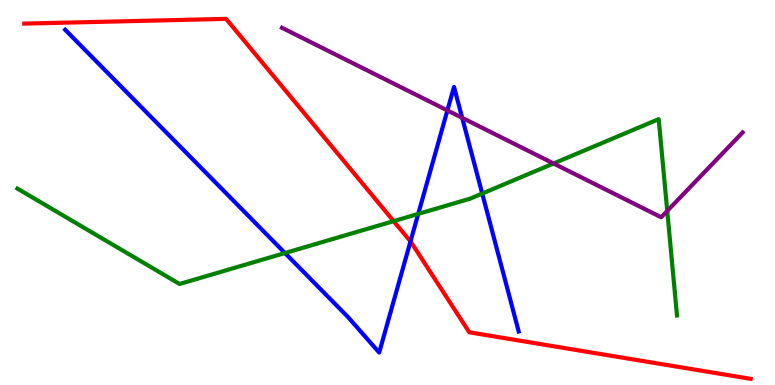[{'lines': ['blue', 'red'], 'intersections': [{'x': 5.3, 'y': 3.73}]}, {'lines': ['green', 'red'], 'intersections': [{'x': 5.08, 'y': 4.26}]}, {'lines': ['purple', 'red'], 'intersections': []}, {'lines': ['blue', 'green'], 'intersections': [{'x': 3.68, 'y': 3.43}, {'x': 5.4, 'y': 4.44}, {'x': 6.22, 'y': 4.97}]}, {'lines': ['blue', 'purple'], 'intersections': [{'x': 5.77, 'y': 7.13}, {'x': 5.96, 'y': 6.94}]}, {'lines': ['green', 'purple'], 'intersections': [{'x': 7.14, 'y': 5.75}, {'x': 8.61, 'y': 4.52}]}]